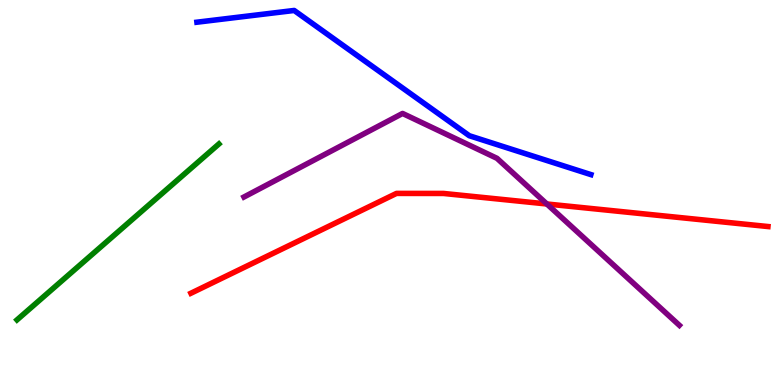[{'lines': ['blue', 'red'], 'intersections': []}, {'lines': ['green', 'red'], 'intersections': []}, {'lines': ['purple', 'red'], 'intersections': [{'x': 7.06, 'y': 4.7}]}, {'lines': ['blue', 'green'], 'intersections': []}, {'lines': ['blue', 'purple'], 'intersections': []}, {'lines': ['green', 'purple'], 'intersections': []}]